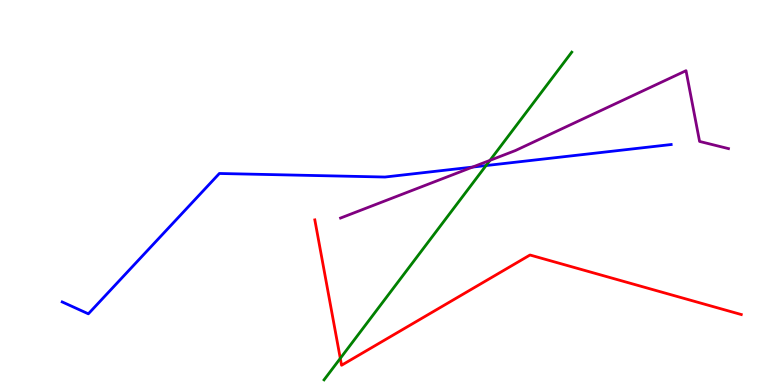[{'lines': ['blue', 'red'], 'intersections': []}, {'lines': ['green', 'red'], 'intersections': [{'x': 4.39, 'y': 0.692}]}, {'lines': ['purple', 'red'], 'intersections': []}, {'lines': ['blue', 'green'], 'intersections': [{'x': 6.27, 'y': 5.7}]}, {'lines': ['blue', 'purple'], 'intersections': [{'x': 6.1, 'y': 5.66}]}, {'lines': ['green', 'purple'], 'intersections': [{'x': 6.32, 'y': 5.83}]}]